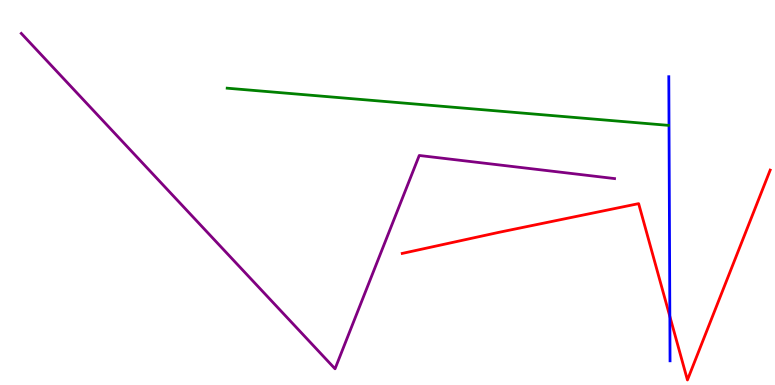[{'lines': ['blue', 'red'], 'intersections': [{'x': 8.64, 'y': 1.78}]}, {'lines': ['green', 'red'], 'intersections': []}, {'lines': ['purple', 'red'], 'intersections': []}, {'lines': ['blue', 'green'], 'intersections': []}, {'lines': ['blue', 'purple'], 'intersections': []}, {'lines': ['green', 'purple'], 'intersections': []}]